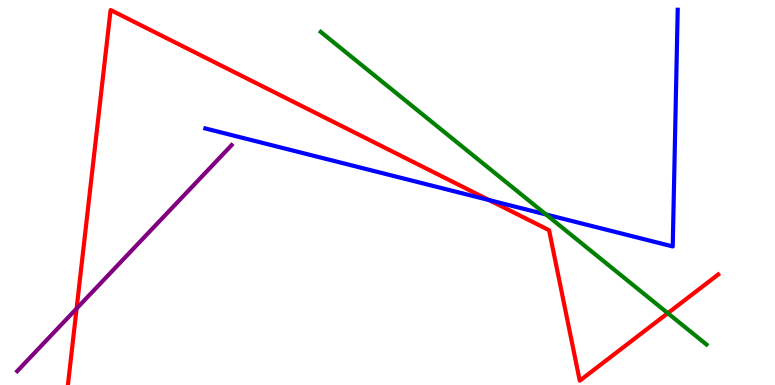[{'lines': ['blue', 'red'], 'intersections': [{'x': 6.31, 'y': 4.8}]}, {'lines': ['green', 'red'], 'intersections': [{'x': 8.62, 'y': 1.87}]}, {'lines': ['purple', 'red'], 'intersections': [{'x': 0.988, 'y': 1.99}]}, {'lines': ['blue', 'green'], 'intersections': [{'x': 7.05, 'y': 4.43}]}, {'lines': ['blue', 'purple'], 'intersections': []}, {'lines': ['green', 'purple'], 'intersections': []}]